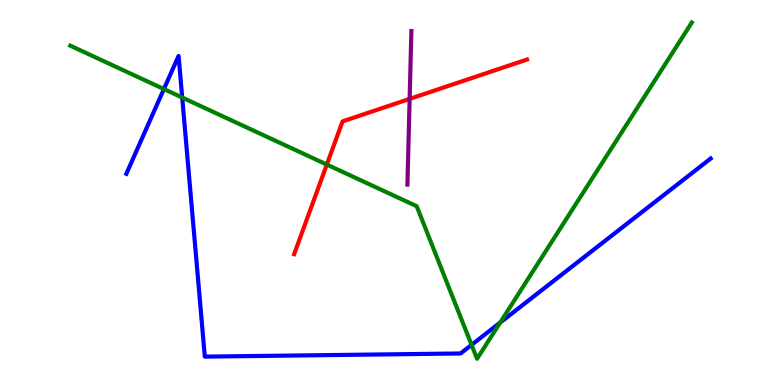[{'lines': ['blue', 'red'], 'intersections': []}, {'lines': ['green', 'red'], 'intersections': [{'x': 4.22, 'y': 5.73}]}, {'lines': ['purple', 'red'], 'intersections': [{'x': 5.29, 'y': 7.43}]}, {'lines': ['blue', 'green'], 'intersections': [{'x': 2.11, 'y': 7.69}, {'x': 2.35, 'y': 7.47}, {'x': 6.08, 'y': 1.04}, {'x': 6.45, 'y': 1.62}]}, {'lines': ['blue', 'purple'], 'intersections': []}, {'lines': ['green', 'purple'], 'intersections': []}]